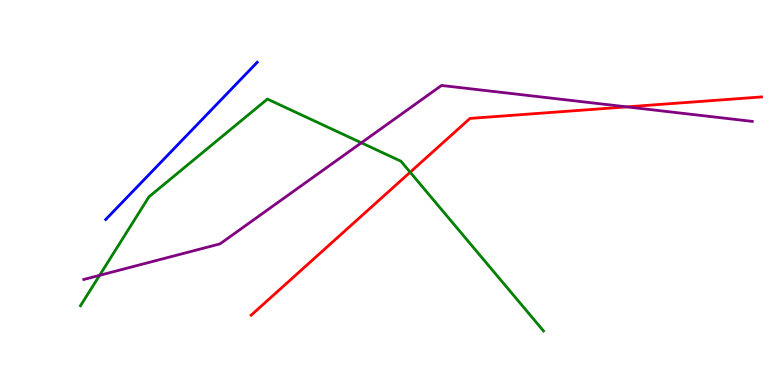[{'lines': ['blue', 'red'], 'intersections': []}, {'lines': ['green', 'red'], 'intersections': [{'x': 5.29, 'y': 5.53}]}, {'lines': ['purple', 'red'], 'intersections': [{'x': 8.09, 'y': 7.22}]}, {'lines': ['blue', 'green'], 'intersections': []}, {'lines': ['blue', 'purple'], 'intersections': []}, {'lines': ['green', 'purple'], 'intersections': [{'x': 1.29, 'y': 2.85}, {'x': 4.66, 'y': 6.29}]}]